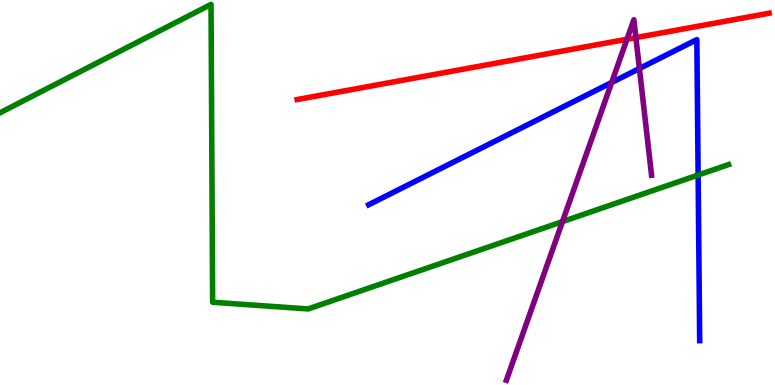[{'lines': ['blue', 'red'], 'intersections': []}, {'lines': ['green', 'red'], 'intersections': []}, {'lines': ['purple', 'red'], 'intersections': [{'x': 8.09, 'y': 8.98}, {'x': 8.2, 'y': 9.02}]}, {'lines': ['blue', 'green'], 'intersections': [{'x': 9.01, 'y': 5.45}]}, {'lines': ['blue', 'purple'], 'intersections': [{'x': 7.89, 'y': 7.86}, {'x': 8.25, 'y': 8.22}]}, {'lines': ['green', 'purple'], 'intersections': [{'x': 7.26, 'y': 4.24}]}]